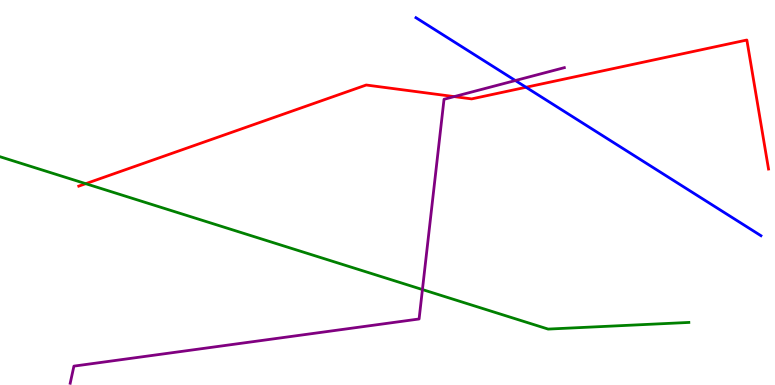[{'lines': ['blue', 'red'], 'intersections': [{'x': 6.79, 'y': 7.73}]}, {'lines': ['green', 'red'], 'intersections': [{'x': 1.11, 'y': 5.23}]}, {'lines': ['purple', 'red'], 'intersections': [{'x': 5.86, 'y': 7.49}]}, {'lines': ['blue', 'green'], 'intersections': []}, {'lines': ['blue', 'purple'], 'intersections': [{'x': 6.65, 'y': 7.91}]}, {'lines': ['green', 'purple'], 'intersections': [{'x': 5.45, 'y': 2.48}]}]